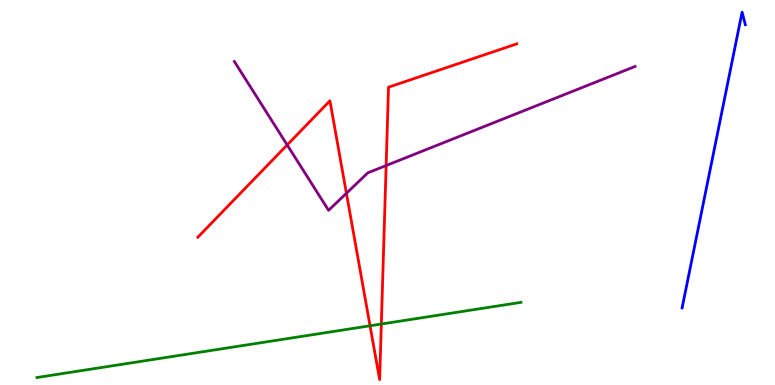[{'lines': ['blue', 'red'], 'intersections': []}, {'lines': ['green', 'red'], 'intersections': [{'x': 4.77, 'y': 1.54}, {'x': 4.92, 'y': 1.58}]}, {'lines': ['purple', 'red'], 'intersections': [{'x': 3.71, 'y': 6.24}, {'x': 4.47, 'y': 4.98}, {'x': 4.98, 'y': 5.7}]}, {'lines': ['blue', 'green'], 'intersections': []}, {'lines': ['blue', 'purple'], 'intersections': []}, {'lines': ['green', 'purple'], 'intersections': []}]